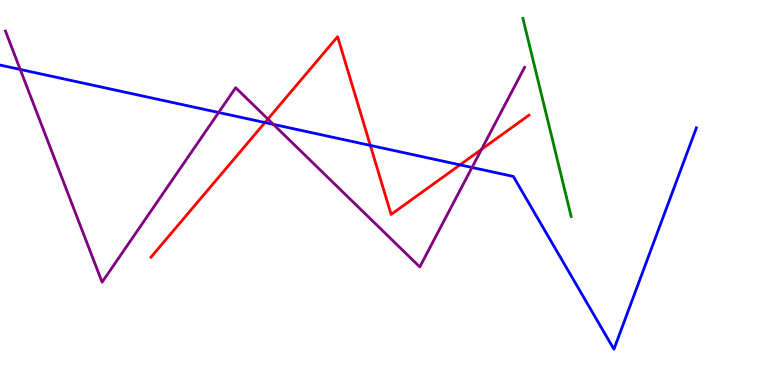[{'lines': ['blue', 'red'], 'intersections': [{'x': 3.42, 'y': 6.82}, {'x': 4.78, 'y': 6.22}, {'x': 5.94, 'y': 5.72}]}, {'lines': ['green', 'red'], 'intersections': []}, {'lines': ['purple', 'red'], 'intersections': [{'x': 3.46, 'y': 6.91}, {'x': 6.21, 'y': 6.12}]}, {'lines': ['blue', 'green'], 'intersections': []}, {'lines': ['blue', 'purple'], 'intersections': [{'x': 0.261, 'y': 8.2}, {'x': 2.82, 'y': 7.08}, {'x': 3.53, 'y': 6.77}, {'x': 6.09, 'y': 5.65}]}, {'lines': ['green', 'purple'], 'intersections': []}]